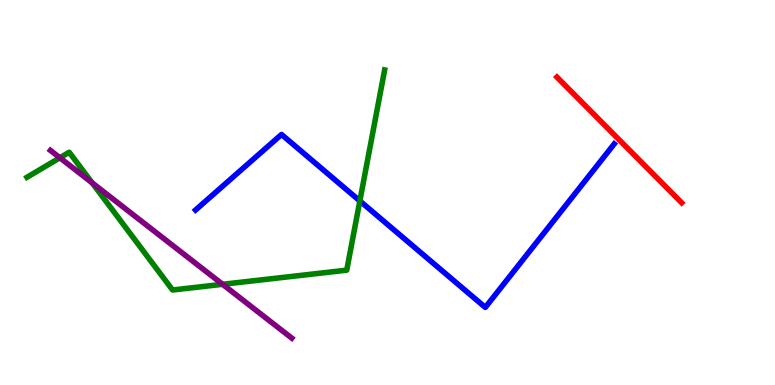[{'lines': ['blue', 'red'], 'intersections': []}, {'lines': ['green', 'red'], 'intersections': []}, {'lines': ['purple', 'red'], 'intersections': []}, {'lines': ['blue', 'green'], 'intersections': [{'x': 4.64, 'y': 4.78}]}, {'lines': ['blue', 'purple'], 'intersections': []}, {'lines': ['green', 'purple'], 'intersections': [{'x': 0.773, 'y': 5.9}, {'x': 1.19, 'y': 5.25}, {'x': 2.87, 'y': 2.62}]}]